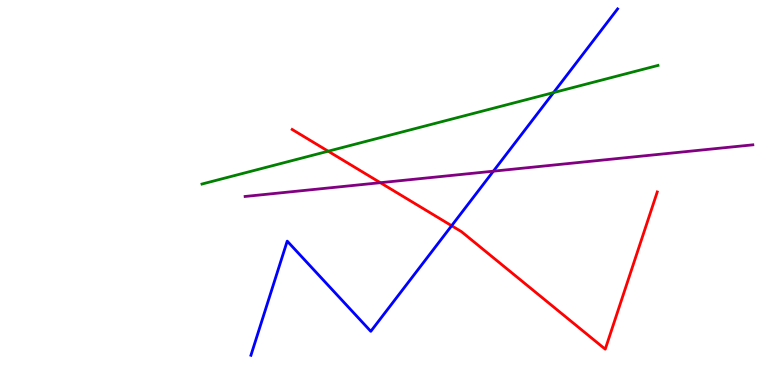[{'lines': ['blue', 'red'], 'intersections': [{'x': 5.83, 'y': 4.14}]}, {'lines': ['green', 'red'], 'intersections': [{'x': 4.23, 'y': 6.07}]}, {'lines': ['purple', 'red'], 'intersections': [{'x': 4.91, 'y': 5.25}]}, {'lines': ['blue', 'green'], 'intersections': [{'x': 7.14, 'y': 7.59}]}, {'lines': ['blue', 'purple'], 'intersections': [{'x': 6.37, 'y': 5.55}]}, {'lines': ['green', 'purple'], 'intersections': []}]